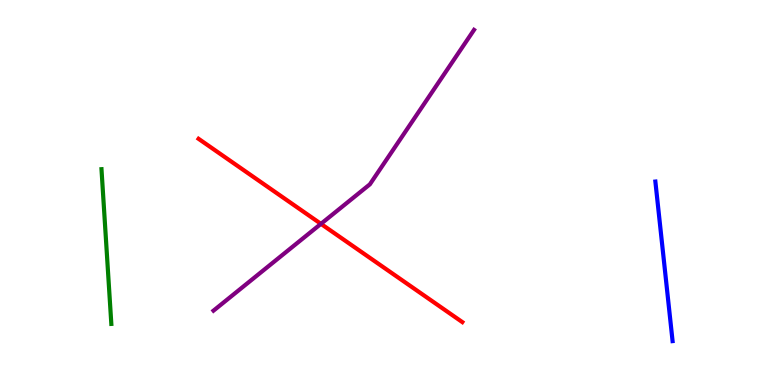[{'lines': ['blue', 'red'], 'intersections': []}, {'lines': ['green', 'red'], 'intersections': []}, {'lines': ['purple', 'red'], 'intersections': [{'x': 4.14, 'y': 4.19}]}, {'lines': ['blue', 'green'], 'intersections': []}, {'lines': ['blue', 'purple'], 'intersections': []}, {'lines': ['green', 'purple'], 'intersections': []}]